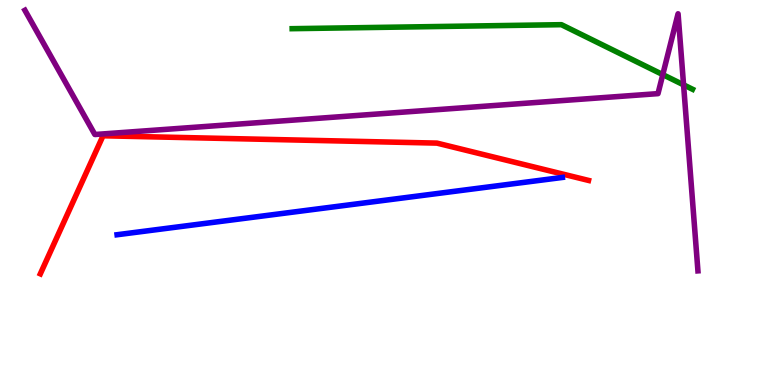[{'lines': ['blue', 'red'], 'intersections': []}, {'lines': ['green', 'red'], 'intersections': []}, {'lines': ['purple', 'red'], 'intersections': []}, {'lines': ['blue', 'green'], 'intersections': []}, {'lines': ['blue', 'purple'], 'intersections': []}, {'lines': ['green', 'purple'], 'intersections': [{'x': 8.55, 'y': 8.06}, {'x': 8.82, 'y': 7.8}]}]